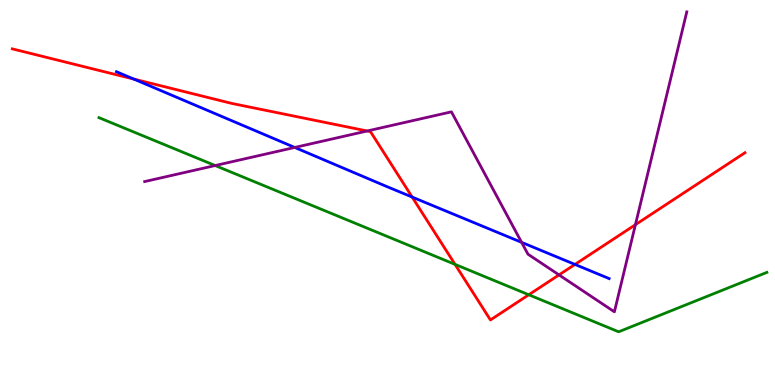[{'lines': ['blue', 'red'], 'intersections': [{'x': 1.73, 'y': 7.95}, {'x': 5.32, 'y': 4.88}, {'x': 7.42, 'y': 3.13}]}, {'lines': ['green', 'red'], 'intersections': [{'x': 5.87, 'y': 3.13}, {'x': 6.82, 'y': 2.34}]}, {'lines': ['purple', 'red'], 'intersections': [{'x': 4.74, 'y': 6.6}, {'x': 7.21, 'y': 2.86}, {'x': 8.2, 'y': 4.16}]}, {'lines': ['blue', 'green'], 'intersections': []}, {'lines': ['blue', 'purple'], 'intersections': [{'x': 3.8, 'y': 6.17}, {'x': 6.73, 'y': 3.71}]}, {'lines': ['green', 'purple'], 'intersections': [{'x': 2.78, 'y': 5.7}]}]